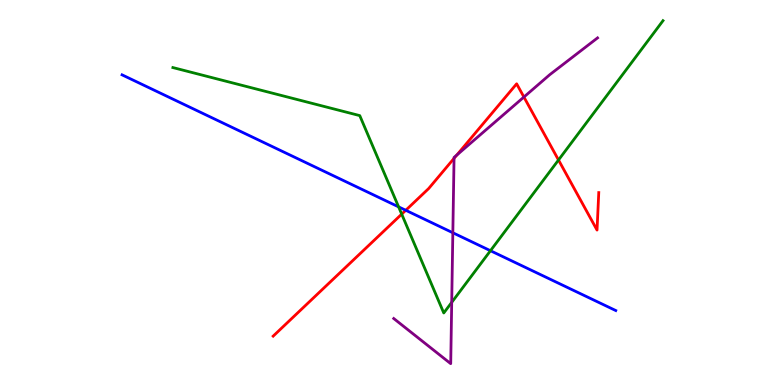[{'lines': ['blue', 'red'], 'intersections': [{'x': 5.24, 'y': 4.54}]}, {'lines': ['green', 'red'], 'intersections': [{'x': 5.18, 'y': 4.44}, {'x': 7.21, 'y': 5.84}]}, {'lines': ['purple', 'red'], 'intersections': [{'x': 5.86, 'y': 5.89}, {'x': 5.89, 'y': 5.97}, {'x': 6.76, 'y': 7.48}]}, {'lines': ['blue', 'green'], 'intersections': [{'x': 5.14, 'y': 4.63}, {'x': 6.33, 'y': 3.49}]}, {'lines': ['blue', 'purple'], 'intersections': [{'x': 5.84, 'y': 3.95}]}, {'lines': ['green', 'purple'], 'intersections': [{'x': 5.83, 'y': 2.15}]}]